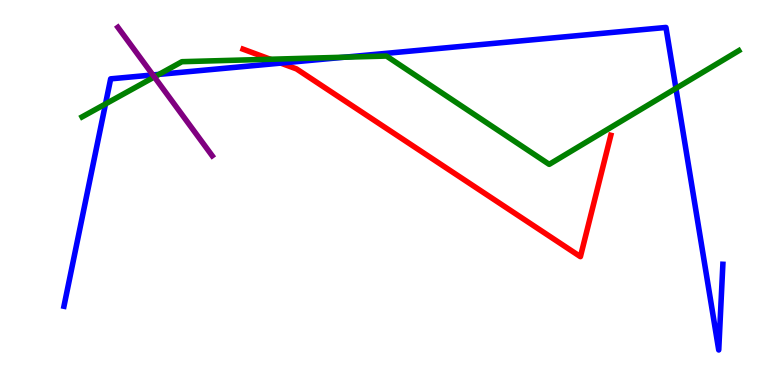[{'lines': ['blue', 'red'], 'intersections': [{'x': 3.62, 'y': 8.36}]}, {'lines': ['green', 'red'], 'intersections': [{'x': 3.49, 'y': 8.46}]}, {'lines': ['purple', 'red'], 'intersections': []}, {'lines': ['blue', 'green'], 'intersections': [{'x': 1.36, 'y': 7.3}, {'x': 2.05, 'y': 8.07}, {'x': 4.44, 'y': 8.51}, {'x': 8.72, 'y': 7.7}]}, {'lines': ['blue', 'purple'], 'intersections': [{'x': 1.97, 'y': 8.05}]}, {'lines': ['green', 'purple'], 'intersections': [{'x': 1.99, 'y': 8.0}]}]